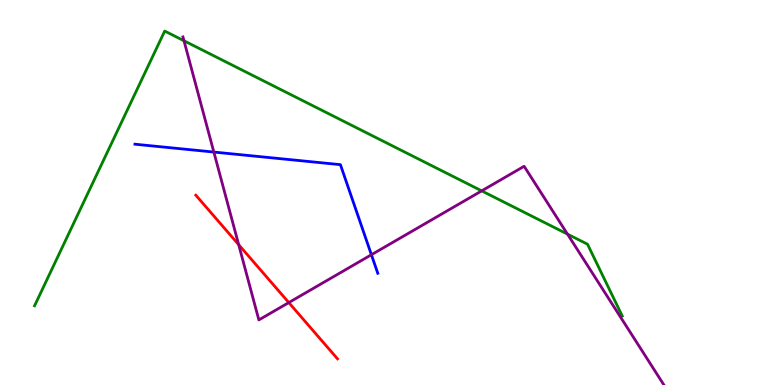[{'lines': ['blue', 'red'], 'intersections': []}, {'lines': ['green', 'red'], 'intersections': []}, {'lines': ['purple', 'red'], 'intersections': [{'x': 3.08, 'y': 3.64}, {'x': 3.73, 'y': 2.14}]}, {'lines': ['blue', 'green'], 'intersections': []}, {'lines': ['blue', 'purple'], 'intersections': [{'x': 2.76, 'y': 6.05}, {'x': 4.79, 'y': 3.38}]}, {'lines': ['green', 'purple'], 'intersections': [{'x': 2.37, 'y': 8.94}, {'x': 6.22, 'y': 5.04}, {'x': 7.32, 'y': 3.92}]}]